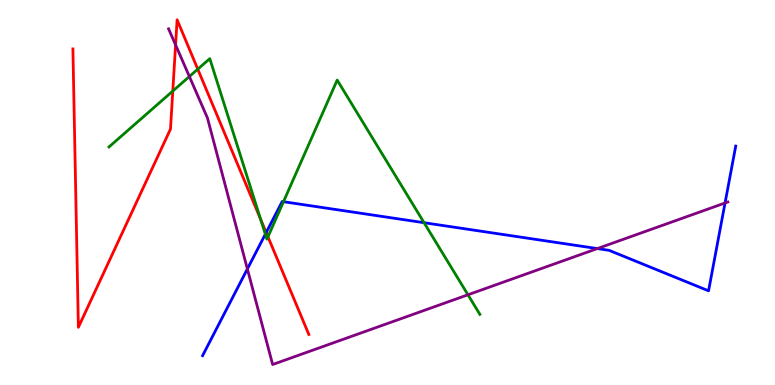[{'lines': ['blue', 'red'], 'intersections': [{'x': 3.43, 'y': 3.96}]}, {'lines': ['green', 'red'], 'intersections': [{'x': 2.23, 'y': 7.64}, {'x': 2.55, 'y': 8.2}, {'x': 3.36, 'y': 4.3}, {'x': 3.46, 'y': 3.85}]}, {'lines': ['purple', 'red'], 'intersections': [{'x': 2.27, 'y': 8.83}]}, {'lines': ['blue', 'green'], 'intersections': [{'x': 3.42, 'y': 3.92}, {'x': 3.66, 'y': 4.76}, {'x': 5.47, 'y': 4.22}]}, {'lines': ['blue', 'purple'], 'intersections': [{'x': 3.19, 'y': 3.01}, {'x': 7.71, 'y': 3.54}, {'x': 9.36, 'y': 4.73}]}, {'lines': ['green', 'purple'], 'intersections': [{'x': 2.44, 'y': 8.01}, {'x': 6.04, 'y': 2.34}]}]